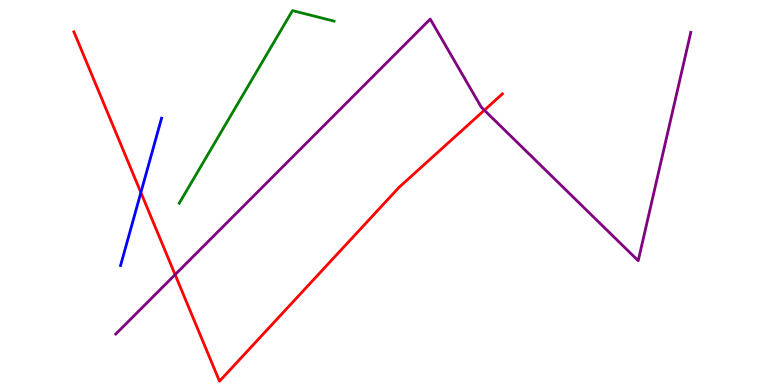[{'lines': ['blue', 'red'], 'intersections': [{'x': 1.82, 'y': 5.0}]}, {'lines': ['green', 'red'], 'intersections': []}, {'lines': ['purple', 'red'], 'intersections': [{'x': 2.26, 'y': 2.87}, {'x': 6.25, 'y': 7.14}]}, {'lines': ['blue', 'green'], 'intersections': []}, {'lines': ['blue', 'purple'], 'intersections': []}, {'lines': ['green', 'purple'], 'intersections': []}]